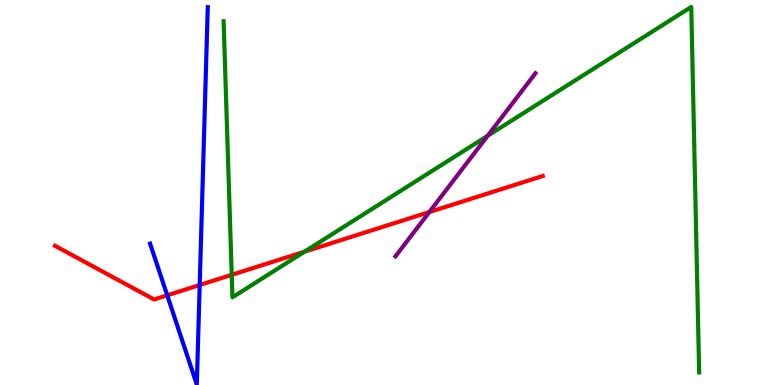[{'lines': ['blue', 'red'], 'intersections': [{'x': 2.16, 'y': 2.33}, {'x': 2.58, 'y': 2.6}]}, {'lines': ['green', 'red'], 'intersections': [{'x': 2.99, 'y': 2.86}, {'x': 3.93, 'y': 3.46}]}, {'lines': ['purple', 'red'], 'intersections': [{'x': 5.54, 'y': 4.49}]}, {'lines': ['blue', 'green'], 'intersections': []}, {'lines': ['blue', 'purple'], 'intersections': []}, {'lines': ['green', 'purple'], 'intersections': [{'x': 6.29, 'y': 6.47}]}]